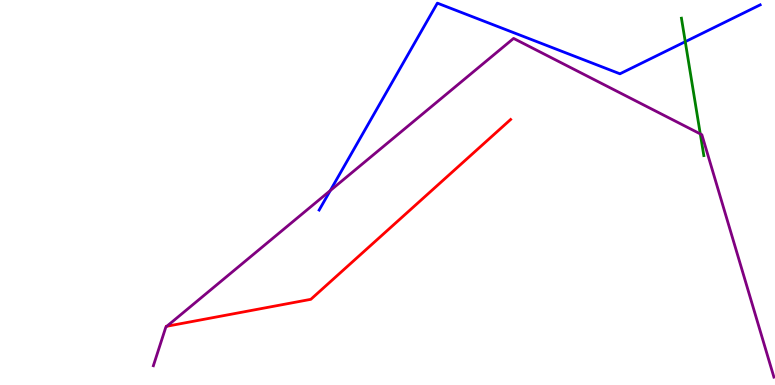[{'lines': ['blue', 'red'], 'intersections': []}, {'lines': ['green', 'red'], 'intersections': []}, {'lines': ['purple', 'red'], 'intersections': [{'x': 2.15, 'y': 1.53}]}, {'lines': ['blue', 'green'], 'intersections': [{'x': 8.84, 'y': 8.92}]}, {'lines': ['blue', 'purple'], 'intersections': [{'x': 4.26, 'y': 5.05}]}, {'lines': ['green', 'purple'], 'intersections': [{'x': 9.04, 'y': 6.52}]}]